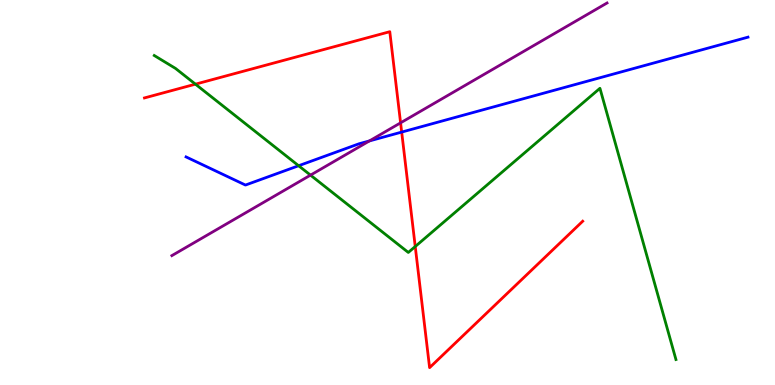[{'lines': ['blue', 'red'], 'intersections': [{'x': 5.18, 'y': 6.57}]}, {'lines': ['green', 'red'], 'intersections': [{'x': 2.52, 'y': 7.81}, {'x': 5.36, 'y': 3.6}]}, {'lines': ['purple', 'red'], 'intersections': [{'x': 5.17, 'y': 6.81}]}, {'lines': ['blue', 'green'], 'intersections': [{'x': 3.85, 'y': 5.7}]}, {'lines': ['blue', 'purple'], 'intersections': [{'x': 4.77, 'y': 6.34}]}, {'lines': ['green', 'purple'], 'intersections': [{'x': 4.01, 'y': 5.45}]}]